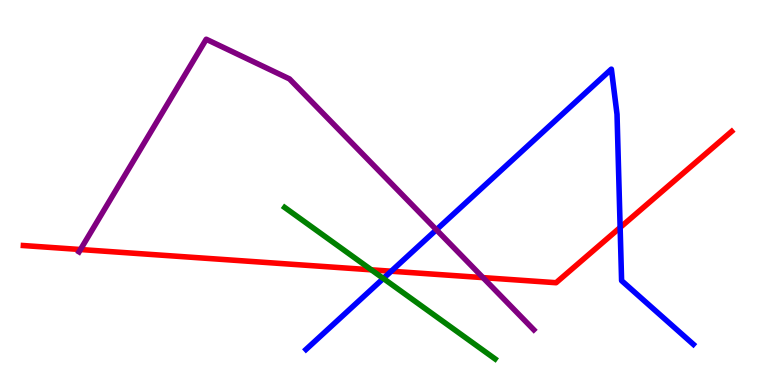[{'lines': ['blue', 'red'], 'intersections': [{'x': 5.05, 'y': 2.96}, {'x': 8.0, 'y': 4.09}]}, {'lines': ['green', 'red'], 'intersections': [{'x': 4.79, 'y': 2.99}]}, {'lines': ['purple', 'red'], 'intersections': [{'x': 1.04, 'y': 3.52}, {'x': 6.23, 'y': 2.79}]}, {'lines': ['blue', 'green'], 'intersections': [{'x': 4.95, 'y': 2.77}]}, {'lines': ['blue', 'purple'], 'intersections': [{'x': 5.63, 'y': 4.03}]}, {'lines': ['green', 'purple'], 'intersections': []}]